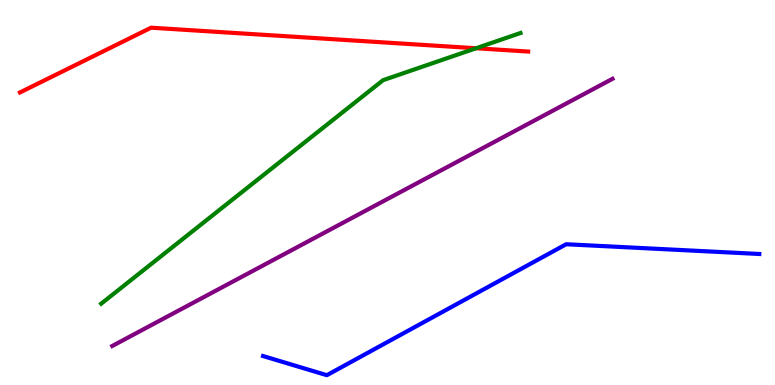[{'lines': ['blue', 'red'], 'intersections': []}, {'lines': ['green', 'red'], 'intersections': [{'x': 6.14, 'y': 8.75}]}, {'lines': ['purple', 'red'], 'intersections': []}, {'lines': ['blue', 'green'], 'intersections': []}, {'lines': ['blue', 'purple'], 'intersections': []}, {'lines': ['green', 'purple'], 'intersections': []}]